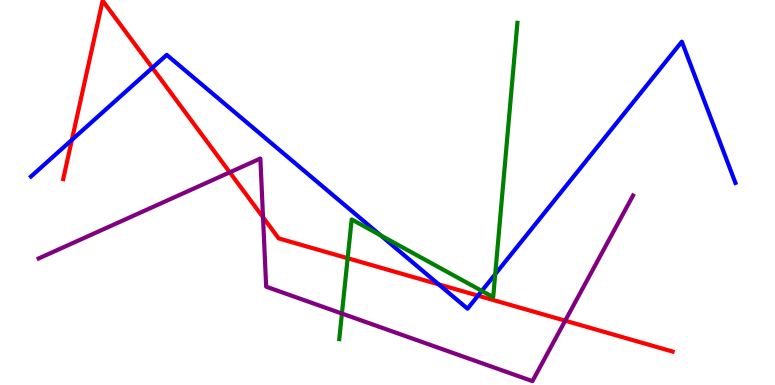[{'lines': ['blue', 'red'], 'intersections': [{'x': 0.927, 'y': 6.37}, {'x': 1.97, 'y': 8.24}, {'x': 5.66, 'y': 2.61}, {'x': 6.17, 'y': 2.32}]}, {'lines': ['green', 'red'], 'intersections': [{'x': 4.49, 'y': 3.29}]}, {'lines': ['purple', 'red'], 'intersections': [{'x': 2.96, 'y': 5.52}, {'x': 3.39, 'y': 4.36}, {'x': 7.29, 'y': 1.67}]}, {'lines': ['blue', 'green'], 'intersections': [{'x': 4.91, 'y': 3.89}, {'x': 6.22, 'y': 2.44}, {'x': 6.39, 'y': 2.88}]}, {'lines': ['blue', 'purple'], 'intersections': []}, {'lines': ['green', 'purple'], 'intersections': [{'x': 4.41, 'y': 1.86}]}]